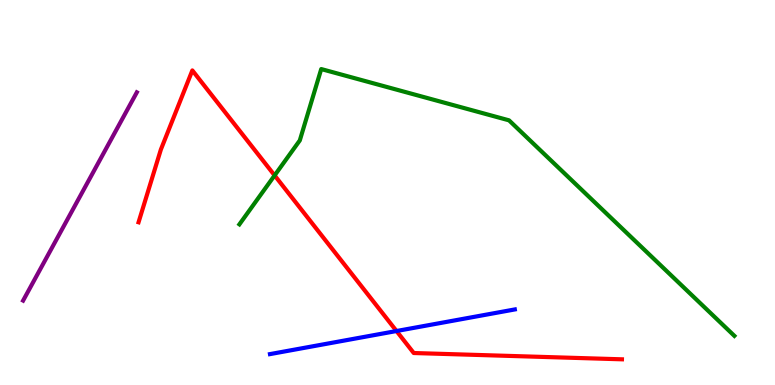[{'lines': ['blue', 'red'], 'intersections': [{'x': 5.12, 'y': 1.4}]}, {'lines': ['green', 'red'], 'intersections': [{'x': 3.54, 'y': 5.44}]}, {'lines': ['purple', 'red'], 'intersections': []}, {'lines': ['blue', 'green'], 'intersections': []}, {'lines': ['blue', 'purple'], 'intersections': []}, {'lines': ['green', 'purple'], 'intersections': []}]